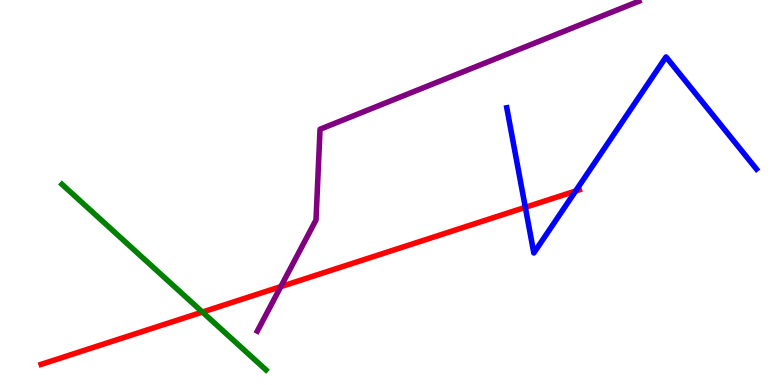[{'lines': ['blue', 'red'], 'intersections': [{'x': 6.78, 'y': 4.61}, {'x': 7.43, 'y': 5.04}]}, {'lines': ['green', 'red'], 'intersections': [{'x': 2.61, 'y': 1.89}]}, {'lines': ['purple', 'red'], 'intersections': [{'x': 3.62, 'y': 2.56}]}, {'lines': ['blue', 'green'], 'intersections': []}, {'lines': ['blue', 'purple'], 'intersections': []}, {'lines': ['green', 'purple'], 'intersections': []}]